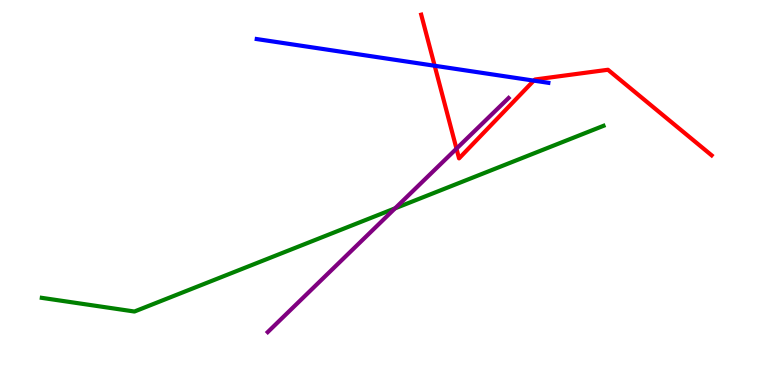[{'lines': ['blue', 'red'], 'intersections': [{'x': 5.61, 'y': 8.29}, {'x': 6.89, 'y': 7.91}]}, {'lines': ['green', 'red'], 'intersections': []}, {'lines': ['purple', 'red'], 'intersections': [{'x': 5.89, 'y': 6.14}]}, {'lines': ['blue', 'green'], 'intersections': []}, {'lines': ['blue', 'purple'], 'intersections': []}, {'lines': ['green', 'purple'], 'intersections': [{'x': 5.1, 'y': 4.59}]}]